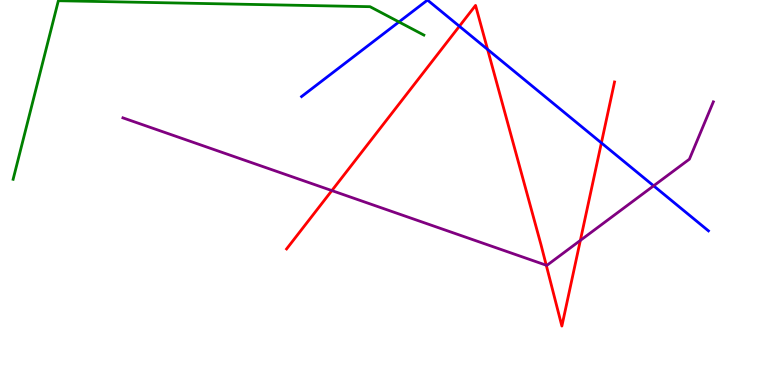[{'lines': ['blue', 'red'], 'intersections': [{'x': 5.93, 'y': 9.32}, {'x': 6.29, 'y': 8.72}, {'x': 7.76, 'y': 6.29}]}, {'lines': ['green', 'red'], 'intersections': []}, {'lines': ['purple', 'red'], 'intersections': [{'x': 4.28, 'y': 5.05}, {'x': 7.05, 'y': 3.11}, {'x': 7.49, 'y': 3.76}]}, {'lines': ['blue', 'green'], 'intersections': [{'x': 5.15, 'y': 9.43}]}, {'lines': ['blue', 'purple'], 'intersections': [{'x': 8.43, 'y': 5.17}]}, {'lines': ['green', 'purple'], 'intersections': []}]